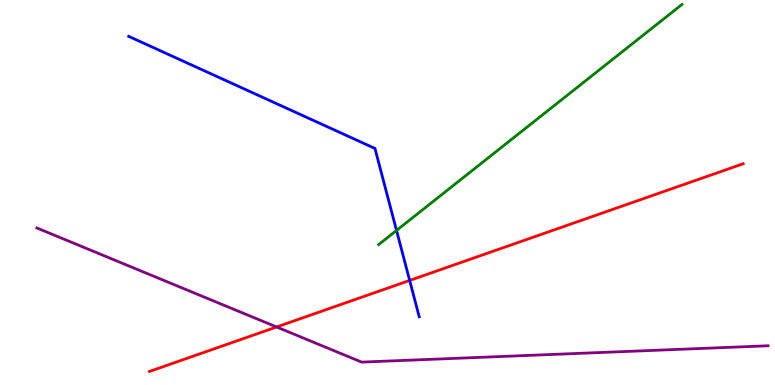[{'lines': ['blue', 'red'], 'intersections': [{'x': 5.29, 'y': 2.72}]}, {'lines': ['green', 'red'], 'intersections': []}, {'lines': ['purple', 'red'], 'intersections': [{'x': 3.57, 'y': 1.51}]}, {'lines': ['blue', 'green'], 'intersections': [{'x': 5.12, 'y': 4.01}]}, {'lines': ['blue', 'purple'], 'intersections': []}, {'lines': ['green', 'purple'], 'intersections': []}]